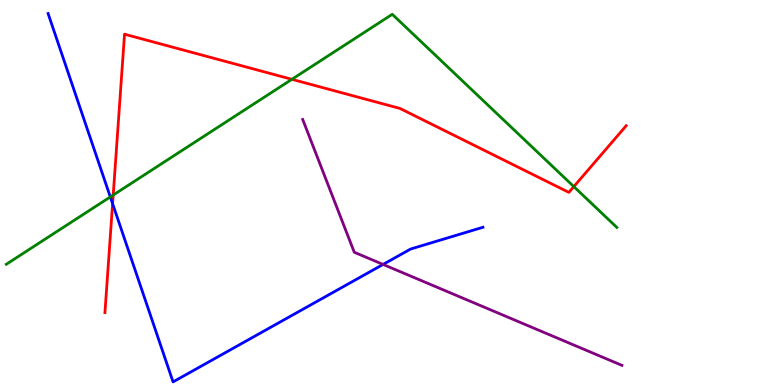[{'lines': ['blue', 'red'], 'intersections': [{'x': 1.45, 'y': 4.71}]}, {'lines': ['green', 'red'], 'intersections': [{'x': 1.46, 'y': 4.93}, {'x': 3.77, 'y': 7.94}, {'x': 7.4, 'y': 5.15}]}, {'lines': ['purple', 'red'], 'intersections': []}, {'lines': ['blue', 'green'], 'intersections': [{'x': 1.42, 'y': 4.89}]}, {'lines': ['blue', 'purple'], 'intersections': [{'x': 4.94, 'y': 3.13}]}, {'lines': ['green', 'purple'], 'intersections': []}]